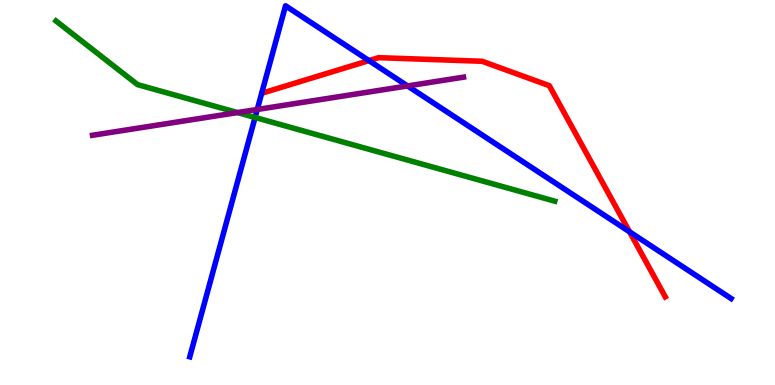[{'lines': ['blue', 'red'], 'intersections': [{'x': 4.76, 'y': 8.43}, {'x': 8.12, 'y': 3.98}]}, {'lines': ['green', 'red'], 'intersections': []}, {'lines': ['purple', 'red'], 'intersections': []}, {'lines': ['blue', 'green'], 'intersections': [{'x': 3.29, 'y': 6.95}]}, {'lines': ['blue', 'purple'], 'intersections': [{'x': 3.32, 'y': 7.16}, {'x': 5.26, 'y': 7.77}]}, {'lines': ['green', 'purple'], 'intersections': [{'x': 3.06, 'y': 7.08}]}]